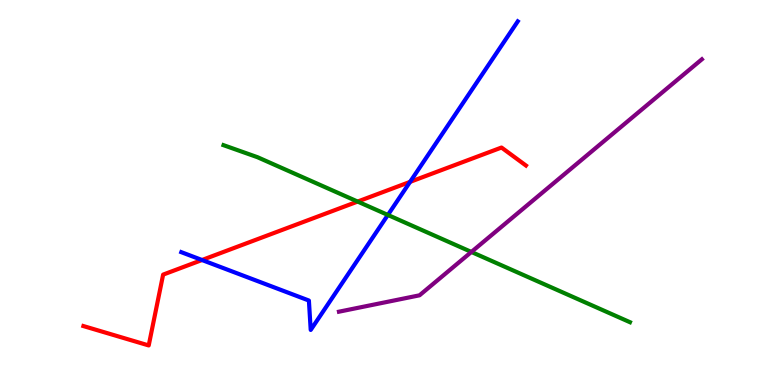[{'lines': ['blue', 'red'], 'intersections': [{'x': 2.61, 'y': 3.25}, {'x': 5.29, 'y': 5.28}]}, {'lines': ['green', 'red'], 'intersections': [{'x': 4.61, 'y': 4.76}]}, {'lines': ['purple', 'red'], 'intersections': []}, {'lines': ['blue', 'green'], 'intersections': [{'x': 5.0, 'y': 4.42}]}, {'lines': ['blue', 'purple'], 'intersections': []}, {'lines': ['green', 'purple'], 'intersections': [{'x': 6.08, 'y': 3.46}]}]